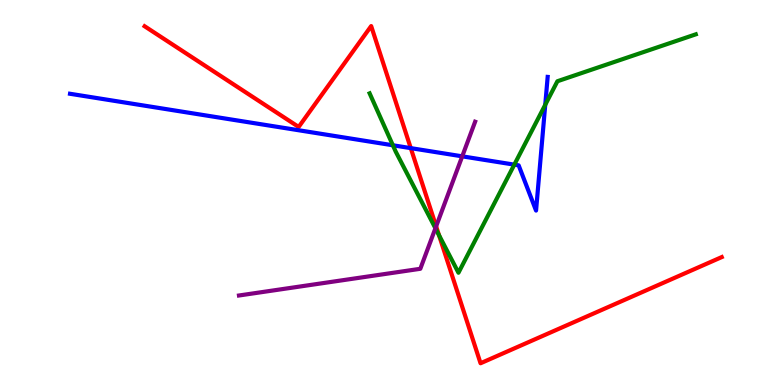[{'lines': ['blue', 'red'], 'intersections': [{'x': 5.3, 'y': 6.15}]}, {'lines': ['green', 'red'], 'intersections': [{'x': 5.66, 'y': 3.89}]}, {'lines': ['purple', 'red'], 'intersections': [{'x': 5.63, 'y': 4.12}]}, {'lines': ['blue', 'green'], 'intersections': [{'x': 5.07, 'y': 6.23}, {'x': 6.64, 'y': 5.72}, {'x': 7.04, 'y': 7.28}]}, {'lines': ['blue', 'purple'], 'intersections': [{'x': 5.96, 'y': 5.94}]}, {'lines': ['green', 'purple'], 'intersections': [{'x': 5.62, 'y': 4.07}]}]